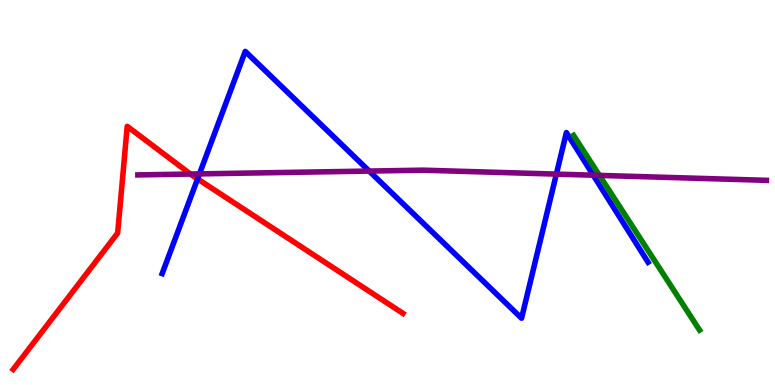[{'lines': ['blue', 'red'], 'intersections': [{'x': 2.55, 'y': 5.35}]}, {'lines': ['green', 'red'], 'intersections': []}, {'lines': ['purple', 'red'], 'intersections': [{'x': 2.46, 'y': 5.48}]}, {'lines': ['blue', 'green'], 'intersections': []}, {'lines': ['blue', 'purple'], 'intersections': [{'x': 2.57, 'y': 5.48}, {'x': 4.76, 'y': 5.56}, {'x': 7.18, 'y': 5.48}, {'x': 7.66, 'y': 5.45}]}, {'lines': ['green', 'purple'], 'intersections': [{'x': 7.73, 'y': 5.44}]}]